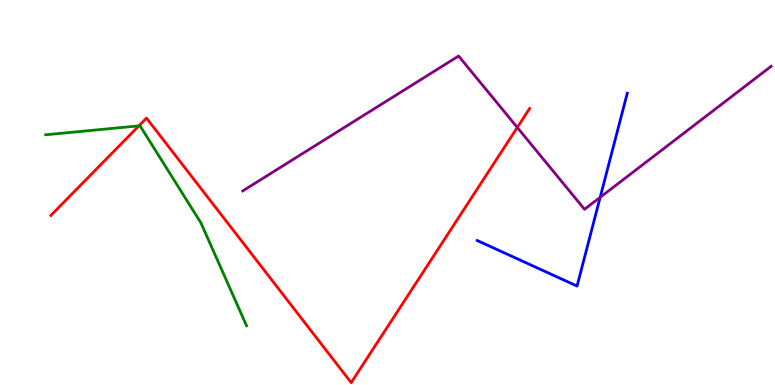[{'lines': ['blue', 'red'], 'intersections': []}, {'lines': ['green', 'red'], 'intersections': [{'x': 1.79, 'y': 6.73}]}, {'lines': ['purple', 'red'], 'intersections': [{'x': 6.67, 'y': 6.69}]}, {'lines': ['blue', 'green'], 'intersections': []}, {'lines': ['blue', 'purple'], 'intersections': [{'x': 7.74, 'y': 4.87}]}, {'lines': ['green', 'purple'], 'intersections': []}]